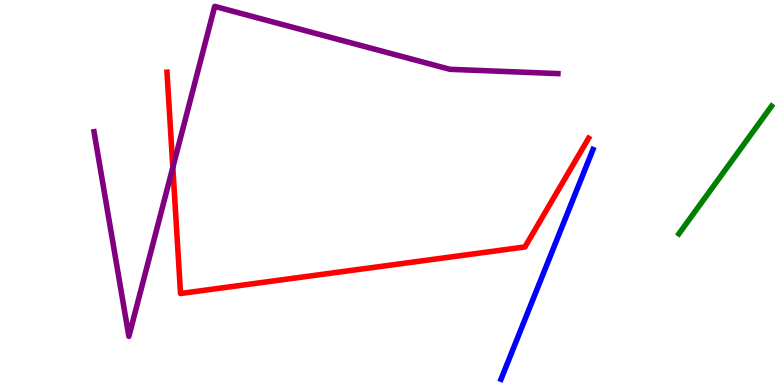[{'lines': ['blue', 'red'], 'intersections': []}, {'lines': ['green', 'red'], 'intersections': []}, {'lines': ['purple', 'red'], 'intersections': [{'x': 2.23, 'y': 5.65}]}, {'lines': ['blue', 'green'], 'intersections': []}, {'lines': ['blue', 'purple'], 'intersections': []}, {'lines': ['green', 'purple'], 'intersections': []}]